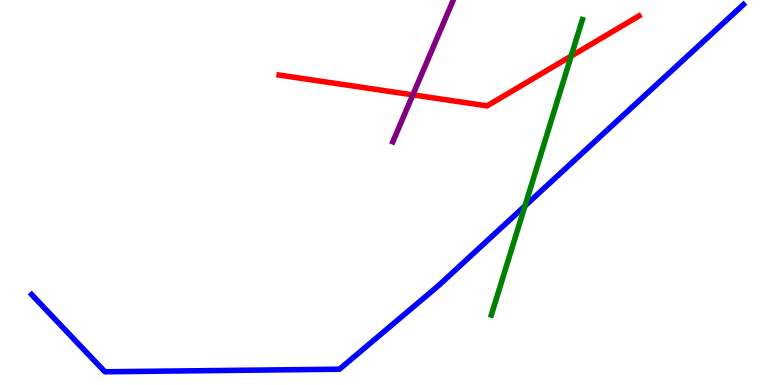[{'lines': ['blue', 'red'], 'intersections': []}, {'lines': ['green', 'red'], 'intersections': [{'x': 7.37, 'y': 8.54}]}, {'lines': ['purple', 'red'], 'intersections': [{'x': 5.33, 'y': 7.54}]}, {'lines': ['blue', 'green'], 'intersections': [{'x': 6.77, 'y': 4.65}]}, {'lines': ['blue', 'purple'], 'intersections': []}, {'lines': ['green', 'purple'], 'intersections': []}]